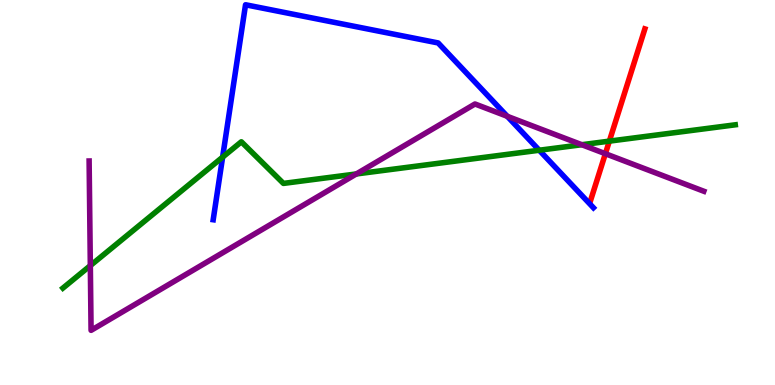[{'lines': ['blue', 'red'], 'intersections': []}, {'lines': ['green', 'red'], 'intersections': [{'x': 7.86, 'y': 6.33}]}, {'lines': ['purple', 'red'], 'intersections': [{'x': 7.81, 'y': 6.01}]}, {'lines': ['blue', 'green'], 'intersections': [{'x': 2.87, 'y': 5.92}, {'x': 6.96, 'y': 6.1}]}, {'lines': ['blue', 'purple'], 'intersections': [{'x': 6.55, 'y': 6.98}]}, {'lines': ['green', 'purple'], 'intersections': [{'x': 1.17, 'y': 3.1}, {'x': 4.6, 'y': 5.48}, {'x': 7.51, 'y': 6.24}]}]